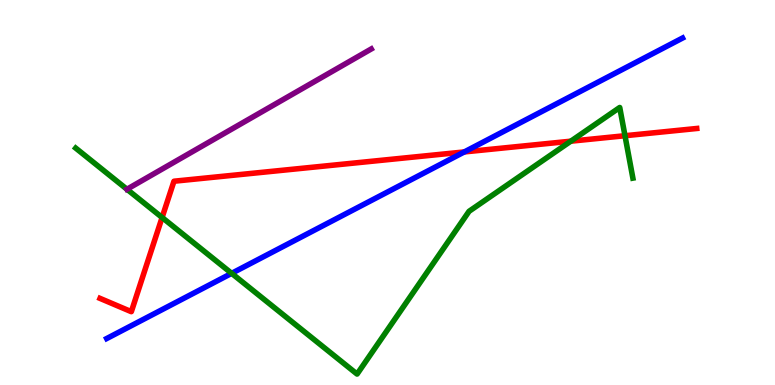[{'lines': ['blue', 'red'], 'intersections': [{'x': 5.99, 'y': 6.05}]}, {'lines': ['green', 'red'], 'intersections': [{'x': 2.09, 'y': 4.35}, {'x': 7.37, 'y': 6.33}, {'x': 8.06, 'y': 6.47}]}, {'lines': ['purple', 'red'], 'intersections': []}, {'lines': ['blue', 'green'], 'intersections': [{'x': 2.99, 'y': 2.9}]}, {'lines': ['blue', 'purple'], 'intersections': []}, {'lines': ['green', 'purple'], 'intersections': [{'x': 1.64, 'y': 5.08}]}]